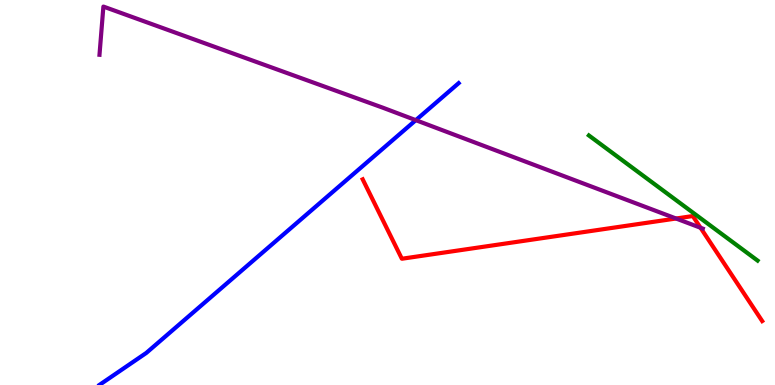[{'lines': ['blue', 'red'], 'intersections': []}, {'lines': ['green', 'red'], 'intersections': []}, {'lines': ['purple', 'red'], 'intersections': [{'x': 8.72, 'y': 4.32}, {'x': 9.04, 'y': 4.08}]}, {'lines': ['blue', 'green'], 'intersections': []}, {'lines': ['blue', 'purple'], 'intersections': [{'x': 5.37, 'y': 6.88}]}, {'lines': ['green', 'purple'], 'intersections': []}]